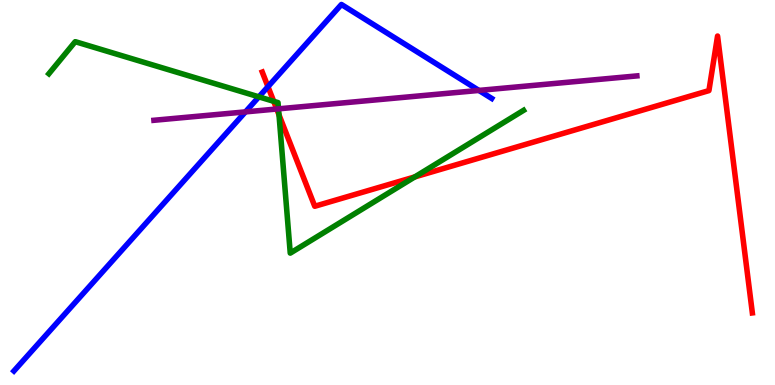[{'lines': ['blue', 'red'], 'intersections': [{'x': 3.46, 'y': 7.75}]}, {'lines': ['green', 'red'], 'intersections': [{'x': 3.53, 'y': 7.37}, {'x': 3.6, 'y': 7.02}, {'x': 5.35, 'y': 5.4}]}, {'lines': ['purple', 'red'], 'intersections': [{'x': 3.57, 'y': 7.17}]}, {'lines': ['blue', 'green'], 'intersections': [{'x': 3.34, 'y': 7.48}]}, {'lines': ['blue', 'purple'], 'intersections': [{'x': 3.17, 'y': 7.09}, {'x': 6.18, 'y': 7.65}]}, {'lines': ['green', 'purple'], 'intersections': [{'x': 3.59, 'y': 7.17}]}]